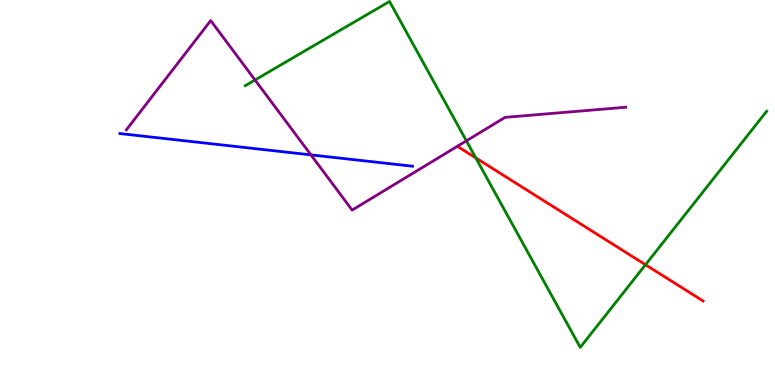[{'lines': ['blue', 'red'], 'intersections': []}, {'lines': ['green', 'red'], 'intersections': [{'x': 6.14, 'y': 5.9}, {'x': 8.33, 'y': 3.12}]}, {'lines': ['purple', 'red'], 'intersections': []}, {'lines': ['blue', 'green'], 'intersections': []}, {'lines': ['blue', 'purple'], 'intersections': [{'x': 4.01, 'y': 5.98}]}, {'lines': ['green', 'purple'], 'intersections': [{'x': 3.29, 'y': 7.92}, {'x': 6.02, 'y': 6.34}]}]